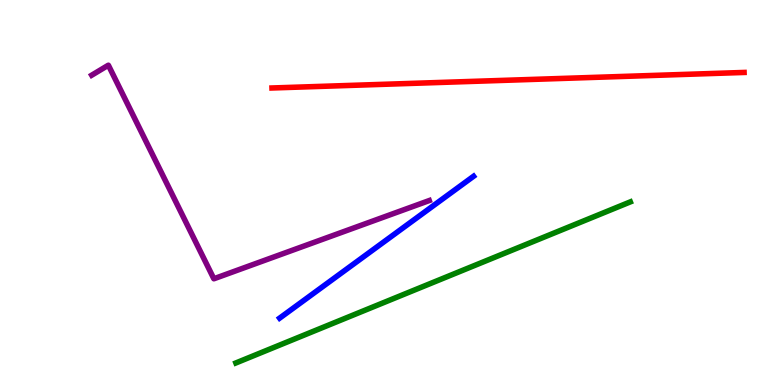[{'lines': ['blue', 'red'], 'intersections': []}, {'lines': ['green', 'red'], 'intersections': []}, {'lines': ['purple', 'red'], 'intersections': []}, {'lines': ['blue', 'green'], 'intersections': []}, {'lines': ['blue', 'purple'], 'intersections': []}, {'lines': ['green', 'purple'], 'intersections': []}]